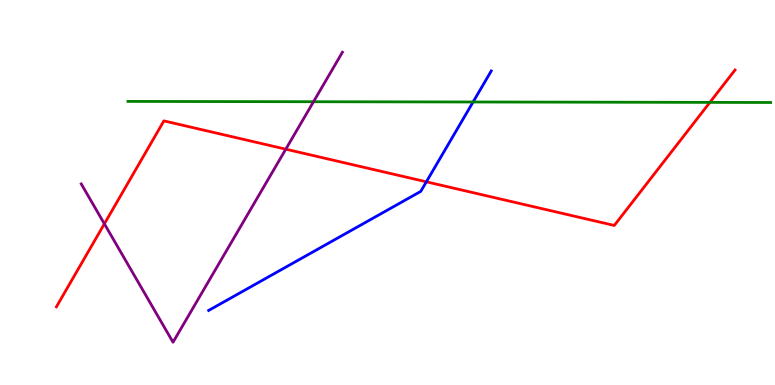[{'lines': ['blue', 'red'], 'intersections': [{'x': 5.5, 'y': 5.28}]}, {'lines': ['green', 'red'], 'intersections': [{'x': 9.16, 'y': 7.34}]}, {'lines': ['purple', 'red'], 'intersections': [{'x': 1.35, 'y': 4.19}, {'x': 3.69, 'y': 6.13}]}, {'lines': ['blue', 'green'], 'intersections': [{'x': 6.1, 'y': 7.35}]}, {'lines': ['blue', 'purple'], 'intersections': []}, {'lines': ['green', 'purple'], 'intersections': [{'x': 4.05, 'y': 7.36}]}]